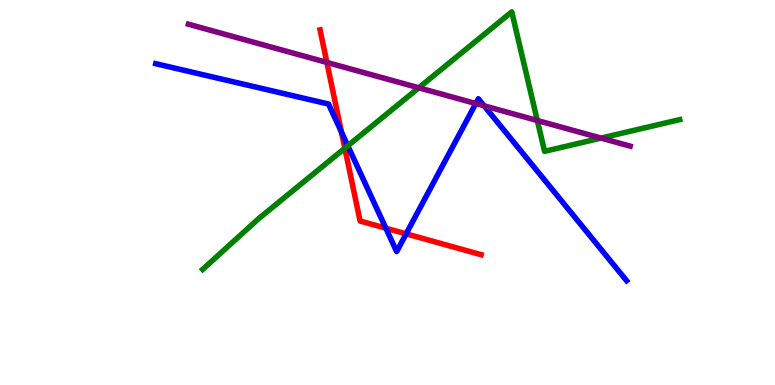[{'lines': ['blue', 'red'], 'intersections': [{'x': 4.41, 'y': 6.57}, {'x': 4.98, 'y': 4.07}, {'x': 5.24, 'y': 3.93}]}, {'lines': ['green', 'red'], 'intersections': [{'x': 4.45, 'y': 6.15}]}, {'lines': ['purple', 'red'], 'intersections': [{'x': 4.22, 'y': 8.38}]}, {'lines': ['blue', 'green'], 'intersections': [{'x': 4.49, 'y': 6.21}]}, {'lines': ['blue', 'purple'], 'intersections': [{'x': 6.14, 'y': 7.31}, {'x': 6.25, 'y': 7.25}]}, {'lines': ['green', 'purple'], 'intersections': [{'x': 5.4, 'y': 7.72}, {'x': 6.93, 'y': 6.87}, {'x': 7.76, 'y': 6.41}]}]